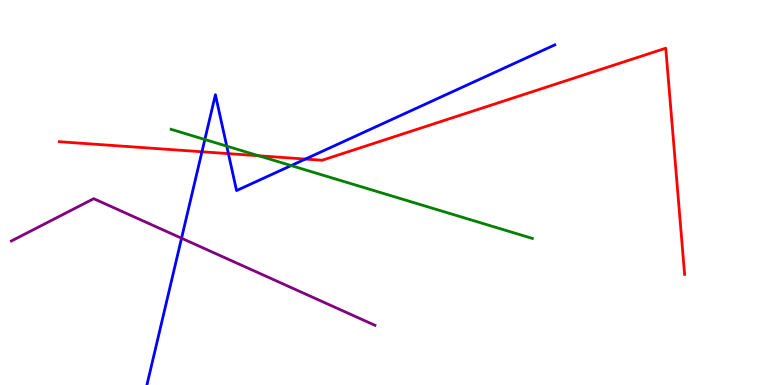[{'lines': ['blue', 'red'], 'intersections': [{'x': 2.61, 'y': 6.06}, {'x': 2.95, 'y': 6.01}, {'x': 3.94, 'y': 5.87}]}, {'lines': ['green', 'red'], 'intersections': [{'x': 3.34, 'y': 5.95}]}, {'lines': ['purple', 'red'], 'intersections': []}, {'lines': ['blue', 'green'], 'intersections': [{'x': 2.64, 'y': 6.38}, {'x': 2.93, 'y': 6.2}, {'x': 3.76, 'y': 5.7}]}, {'lines': ['blue', 'purple'], 'intersections': [{'x': 2.34, 'y': 3.81}]}, {'lines': ['green', 'purple'], 'intersections': []}]